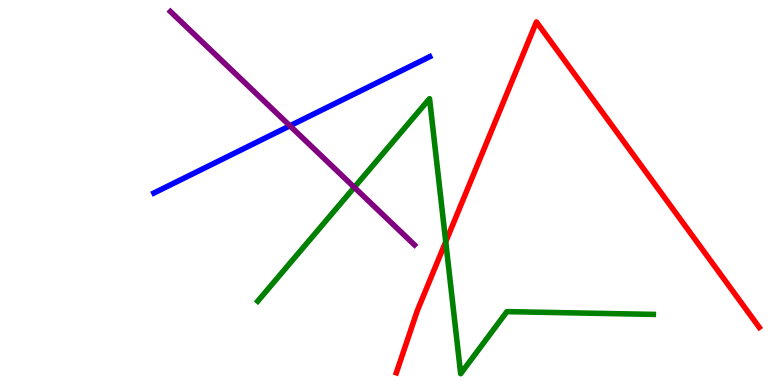[{'lines': ['blue', 'red'], 'intersections': []}, {'lines': ['green', 'red'], 'intersections': [{'x': 5.75, 'y': 3.72}]}, {'lines': ['purple', 'red'], 'intersections': []}, {'lines': ['blue', 'green'], 'intersections': []}, {'lines': ['blue', 'purple'], 'intersections': [{'x': 3.74, 'y': 6.73}]}, {'lines': ['green', 'purple'], 'intersections': [{'x': 4.57, 'y': 5.13}]}]